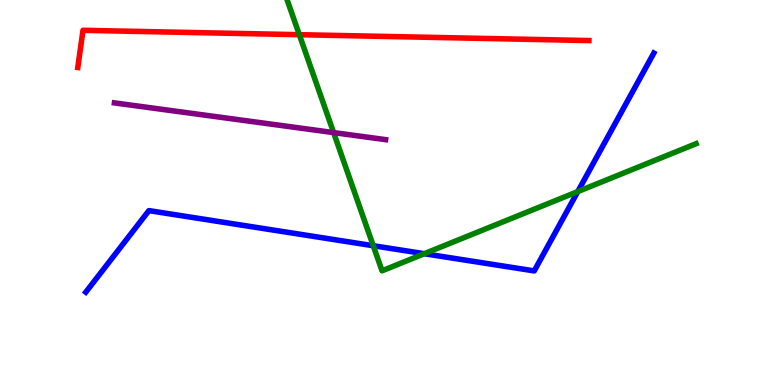[{'lines': ['blue', 'red'], 'intersections': []}, {'lines': ['green', 'red'], 'intersections': [{'x': 3.86, 'y': 9.1}]}, {'lines': ['purple', 'red'], 'intersections': []}, {'lines': ['blue', 'green'], 'intersections': [{'x': 4.82, 'y': 3.62}, {'x': 5.47, 'y': 3.41}, {'x': 7.46, 'y': 5.02}]}, {'lines': ['blue', 'purple'], 'intersections': []}, {'lines': ['green', 'purple'], 'intersections': [{'x': 4.3, 'y': 6.56}]}]